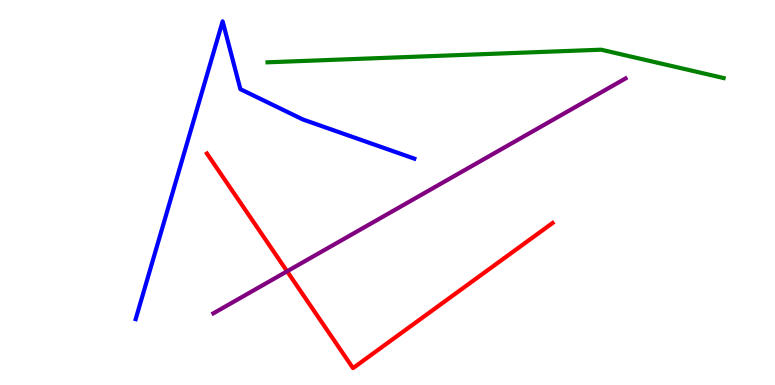[{'lines': ['blue', 'red'], 'intersections': []}, {'lines': ['green', 'red'], 'intersections': []}, {'lines': ['purple', 'red'], 'intersections': [{'x': 3.7, 'y': 2.95}]}, {'lines': ['blue', 'green'], 'intersections': []}, {'lines': ['blue', 'purple'], 'intersections': []}, {'lines': ['green', 'purple'], 'intersections': []}]